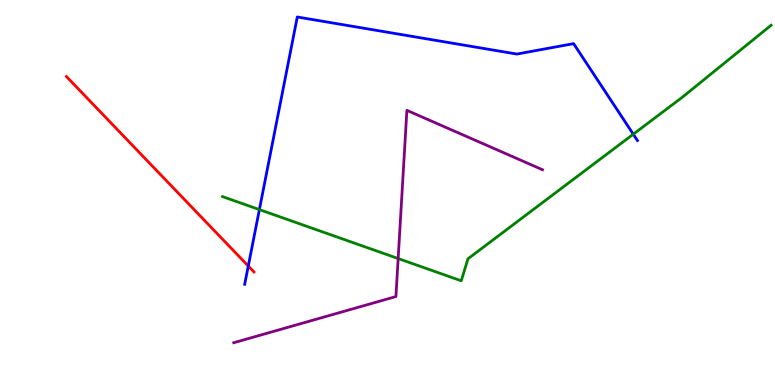[{'lines': ['blue', 'red'], 'intersections': [{'x': 3.2, 'y': 3.09}]}, {'lines': ['green', 'red'], 'intersections': []}, {'lines': ['purple', 'red'], 'intersections': []}, {'lines': ['blue', 'green'], 'intersections': [{'x': 3.35, 'y': 4.56}, {'x': 8.17, 'y': 6.51}]}, {'lines': ['blue', 'purple'], 'intersections': []}, {'lines': ['green', 'purple'], 'intersections': [{'x': 5.14, 'y': 3.28}]}]